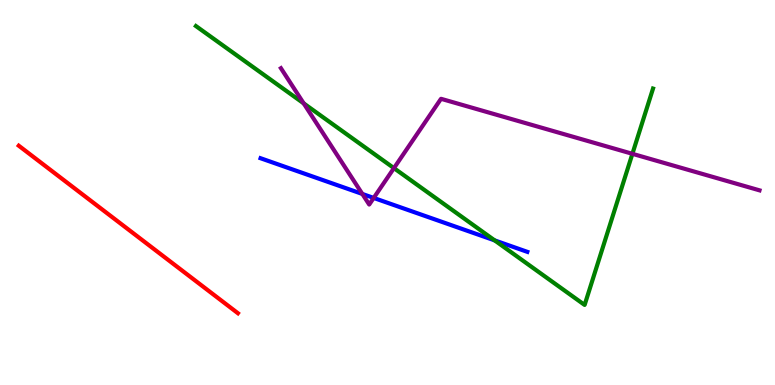[{'lines': ['blue', 'red'], 'intersections': []}, {'lines': ['green', 'red'], 'intersections': []}, {'lines': ['purple', 'red'], 'intersections': []}, {'lines': ['blue', 'green'], 'intersections': [{'x': 6.38, 'y': 3.76}]}, {'lines': ['blue', 'purple'], 'intersections': [{'x': 4.68, 'y': 4.96}, {'x': 4.82, 'y': 4.86}]}, {'lines': ['green', 'purple'], 'intersections': [{'x': 3.92, 'y': 7.31}, {'x': 5.08, 'y': 5.63}, {'x': 8.16, 'y': 6.0}]}]